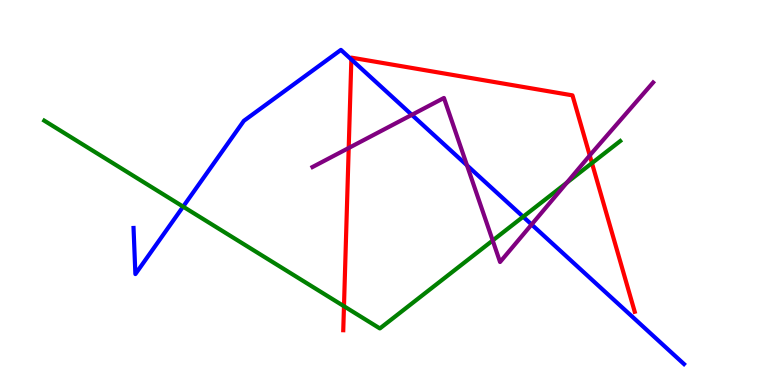[{'lines': ['blue', 'red'], 'intersections': [{'x': 4.53, 'y': 8.46}]}, {'lines': ['green', 'red'], 'intersections': [{'x': 4.44, 'y': 2.05}, {'x': 7.64, 'y': 5.76}]}, {'lines': ['purple', 'red'], 'intersections': [{'x': 4.5, 'y': 6.16}, {'x': 7.61, 'y': 5.96}]}, {'lines': ['blue', 'green'], 'intersections': [{'x': 2.36, 'y': 4.63}, {'x': 6.75, 'y': 4.37}]}, {'lines': ['blue', 'purple'], 'intersections': [{'x': 5.31, 'y': 7.02}, {'x': 6.03, 'y': 5.71}, {'x': 6.86, 'y': 4.17}]}, {'lines': ['green', 'purple'], 'intersections': [{'x': 6.36, 'y': 3.75}, {'x': 7.31, 'y': 5.26}]}]